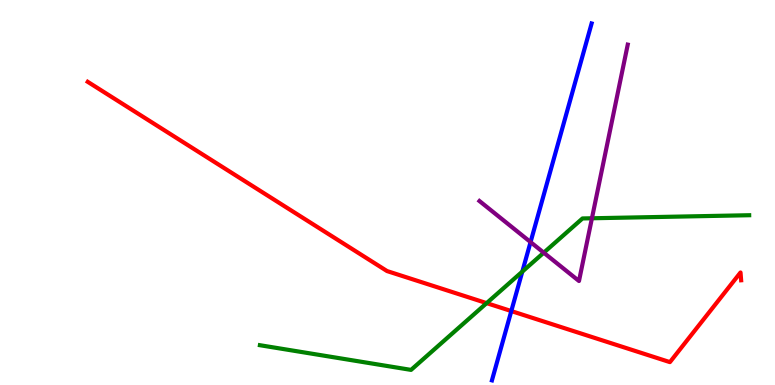[{'lines': ['blue', 'red'], 'intersections': [{'x': 6.6, 'y': 1.92}]}, {'lines': ['green', 'red'], 'intersections': [{'x': 6.28, 'y': 2.13}]}, {'lines': ['purple', 'red'], 'intersections': []}, {'lines': ['blue', 'green'], 'intersections': [{'x': 6.74, 'y': 2.94}]}, {'lines': ['blue', 'purple'], 'intersections': [{'x': 6.85, 'y': 3.71}]}, {'lines': ['green', 'purple'], 'intersections': [{'x': 7.02, 'y': 3.44}, {'x': 7.64, 'y': 4.33}]}]